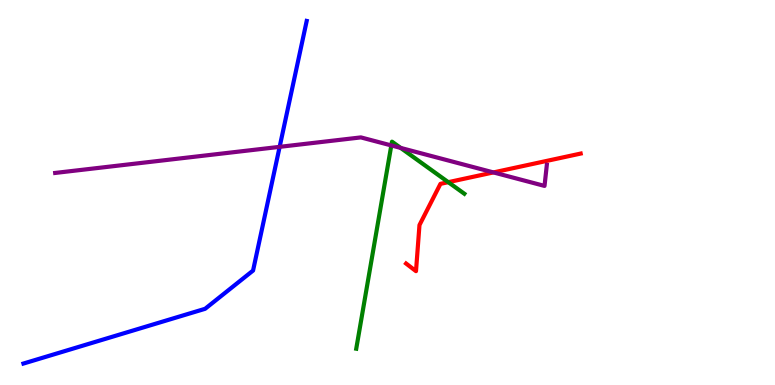[{'lines': ['blue', 'red'], 'intersections': []}, {'lines': ['green', 'red'], 'intersections': [{'x': 5.78, 'y': 5.27}]}, {'lines': ['purple', 'red'], 'intersections': [{'x': 6.37, 'y': 5.52}]}, {'lines': ['blue', 'green'], 'intersections': []}, {'lines': ['blue', 'purple'], 'intersections': [{'x': 3.61, 'y': 6.19}]}, {'lines': ['green', 'purple'], 'intersections': [{'x': 5.05, 'y': 6.22}, {'x': 5.17, 'y': 6.16}]}]